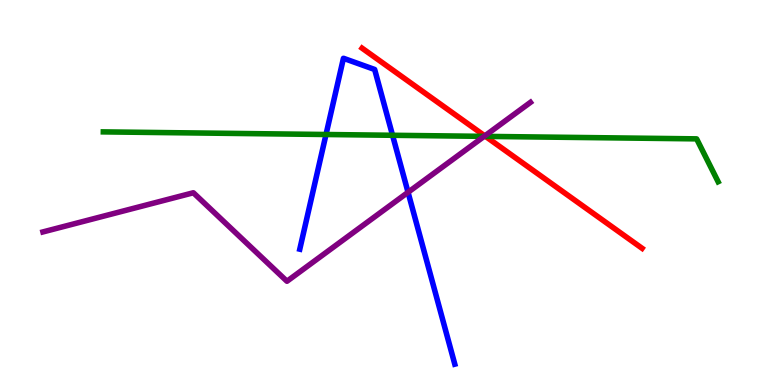[{'lines': ['blue', 'red'], 'intersections': []}, {'lines': ['green', 'red'], 'intersections': [{'x': 6.26, 'y': 6.46}]}, {'lines': ['purple', 'red'], 'intersections': [{'x': 6.26, 'y': 6.47}]}, {'lines': ['blue', 'green'], 'intersections': [{'x': 4.21, 'y': 6.51}, {'x': 5.07, 'y': 6.49}]}, {'lines': ['blue', 'purple'], 'intersections': [{'x': 5.27, 'y': 5.01}]}, {'lines': ['green', 'purple'], 'intersections': [{'x': 6.25, 'y': 6.46}]}]